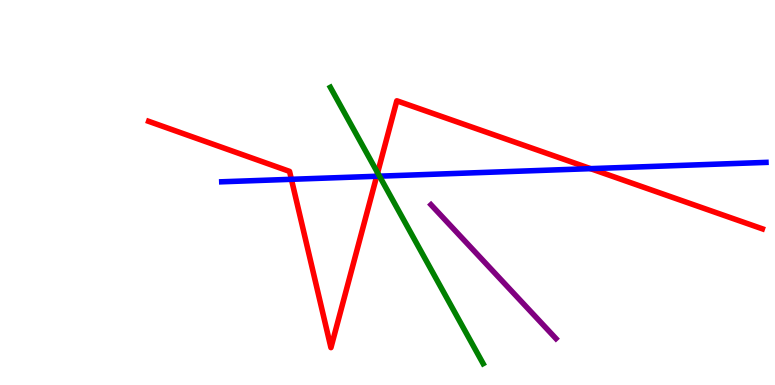[{'lines': ['blue', 'red'], 'intersections': [{'x': 3.76, 'y': 5.34}, {'x': 4.86, 'y': 5.42}, {'x': 7.62, 'y': 5.62}]}, {'lines': ['green', 'red'], 'intersections': [{'x': 4.87, 'y': 5.51}]}, {'lines': ['purple', 'red'], 'intersections': []}, {'lines': ['blue', 'green'], 'intersections': [{'x': 4.9, 'y': 5.42}]}, {'lines': ['blue', 'purple'], 'intersections': []}, {'lines': ['green', 'purple'], 'intersections': []}]